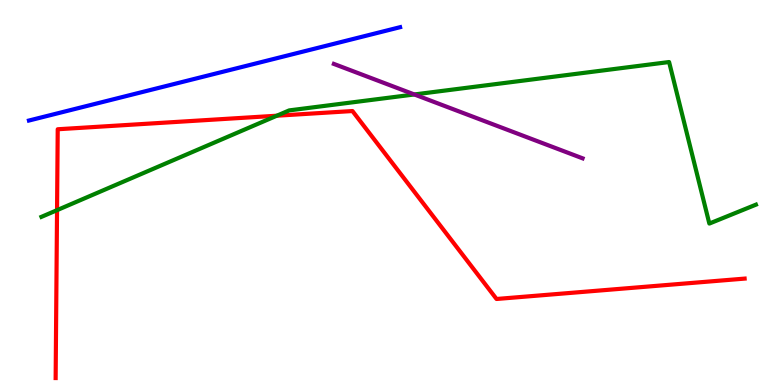[{'lines': ['blue', 'red'], 'intersections': []}, {'lines': ['green', 'red'], 'intersections': [{'x': 0.736, 'y': 4.54}, {'x': 3.57, 'y': 6.99}]}, {'lines': ['purple', 'red'], 'intersections': []}, {'lines': ['blue', 'green'], 'intersections': []}, {'lines': ['blue', 'purple'], 'intersections': []}, {'lines': ['green', 'purple'], 'intersections': [{'x': 5.35, 'y': 7.55}]}]